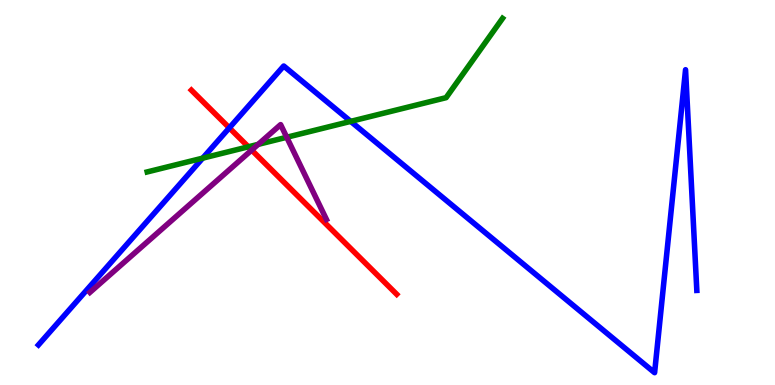[{'lines': ['blue', 'red'], 'intersections': [{'x': 2.96, 'y': 6.68}]}, {'lines': ['green', 'red'], 'intersections': [{'x': 3.2, 'y': 6.19}]}, {'lines': ['purple', 'red'], 'intersections': [{'x': 3.25, 'y': 6.1}]}, {'lines': ['blue', 'green'], 'intersections': [{'x': 2.62, 'y': 5.89}, {'x': 4.52, 'y': 6.85}]}, {'lines': ['blue', 'purple'], 'intersections': []}, {'lines': ['green', 'purple'], 'intersections': [{'x': 3.33, 'y': 6.25}, {'x': 3.7, 'y': 6.43}]}]